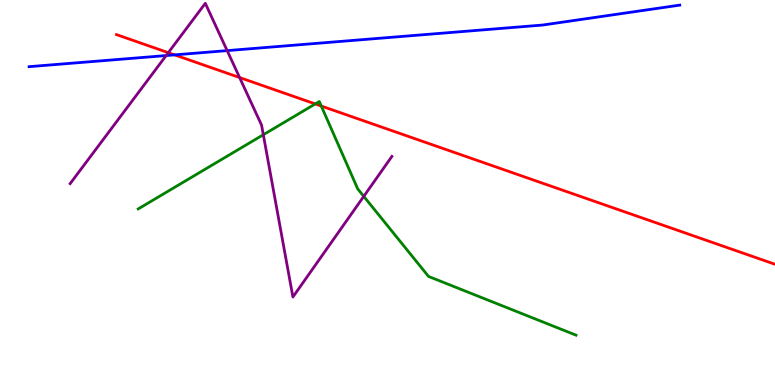[{'lines': ['blue', 'red'], 'intersections': [{'x': 2.25, 'y': 8.57}]}, {'lines': ['green', 'red'], 'intersections': [{'x': 4.07, 'y': 7.3}, {'x': 4.15, 'y': 7.25}]}, {'lines': ['purple', 'red'], 'intersections': [{'x': 2.17, 'y': 8.63}, {'x': 3.09, 'y': 7.99}]}, {'lines': ['blue', 'green'], 'intersections': []}, {'lines': ['blue', 'purple'], 'intersections': [{'x': 2.14, 'y': 8.56}, {'x': 2.93, 'y': 8.69}]}, {'lines': ['green', 'purple'], 'intersections': [{'x': 3.4, 'y': 6.5}, {'x': 4.69, 'y': 4.9}]}]